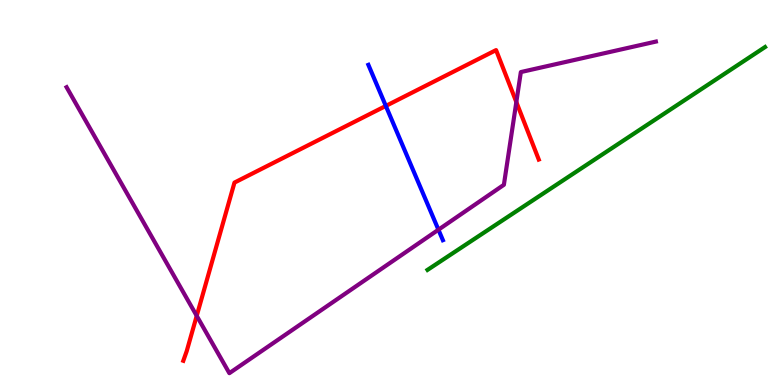[{'lines': ['blue', 'red'], 'intersections': [{'x': 4.98, 'y': 7.25}]}, {'lines': ['green', 'red'], 'intersections': []}, {'lines': ['purple', 'red'], 'intersections': [{'x': 2.54, 'y': 1.8}, {'x': 6.66, 'y': 7.35}]}, {'lines': ['blue', 'green'], 'intersections': []}, {'lines': ['blue', 'purple'], 'intersections': [{'x': 5.66, 'y': 4.03}]}, {'lines': ['green', 'purple'], 'intersections': []}]